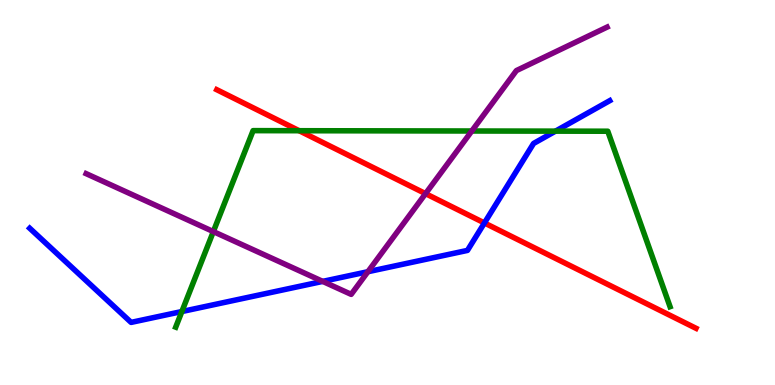[{'lines': ['blue', 'red'], 'intersections': [{'x': 6.25, 'y': 4.21}]}, {'lines': ['green', 'red'], 'intersections': [{'x': 3.86, 'y': 6.6}]}, {'lines': ['purple', 'red'], 'intersections': [{'x': 5.49, 'y': 4.97}]}, {'lines': ['blue', 'green'], 'intersections': [{'x': 2.35, 'y': 1.91}, {'x': 7.17, 'y': 6.59}]}, {'lines': ['blue', 'purple'], 'intersections': [{'x': 4.16, 'y': 2.69}, {'x': 4.75, 'y': 2.94}]}, {'lines': ['green', 'purple'], 'intersections': [{'x': 2.75, 'y': 3.98}, {'x': 6.09, 'y': 6.6}]}]